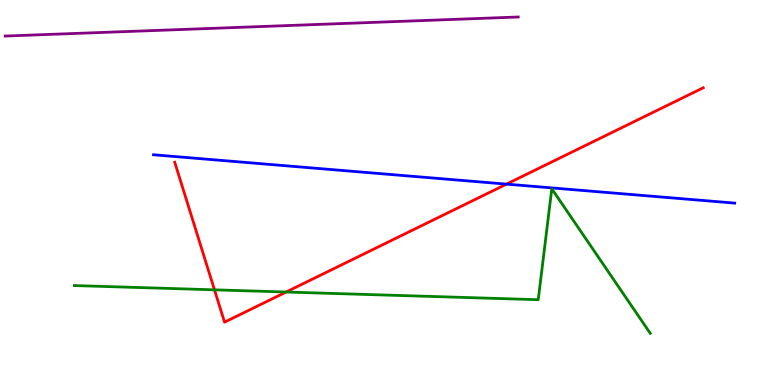[{'lines': ['blue', 'red'], 'intersections': [{'x': 6.54, 'y': 5.22}]}, {'lines': ['green', 'red'], 'intersections': [{'x': 2.77, 'y': 2.47}, {'x': 3.69, 'y': 2.42}]}, {'lines': ['purple', 'red'], 'intersections': []}, {'lines': ['blue', 'green'], 'intersections': []}, {'lines': ['blue', 'purple'], 'intersections': []}, {'lines': ['green', 'purple'], 'intersections': []}]